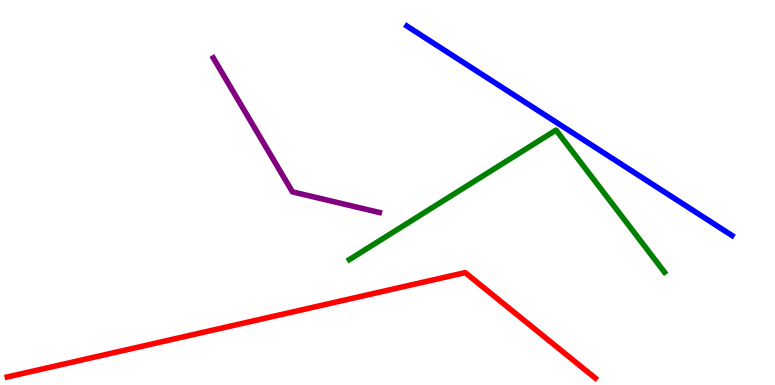[{'lines': ['blue', 'red'], 'intersections': []}, {'lines': ['green', 'red'], 'intersections': []}, {'lines': ['purple', 'red'], 'intersections': []}, {'lines': ['blue', 'green'], 'intersections': []}, {'lines': ['blue', 'purple'], 'intersections': []}, {'lines': ['green', 'purple'], 'intersections': []}]